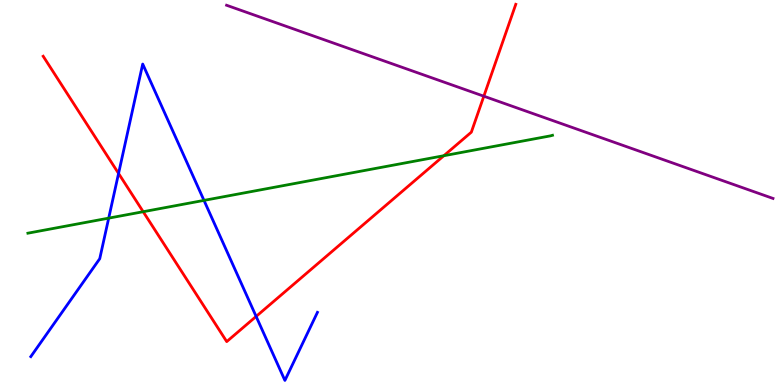[{'lines': ['blue', 'red'], 'intersections': [{'x': 1.53, 'y': 5.5}, {'x': 3.3, 'y': 1.78}]}, {'lines': ['green', 'red'], 'intersections': [{'x': 1.85, 'y': 4.5}, {'x': 5.73, 'y': 5.96}]}, {'lines': ['purple', 'red'], 'intersections': [{'x': 6.24, 'y': 7.5}]}, {'lines': ['blue', 'green'], 'intersections': [{'x': 1.4, 'y': 4.33}, {'x': 2.63, 'y': 4.8}]}, {'lines': ['blue', 'purple'], 'intersections': []}, {'lines': ['green', 'purple'], 'intersections': []}]